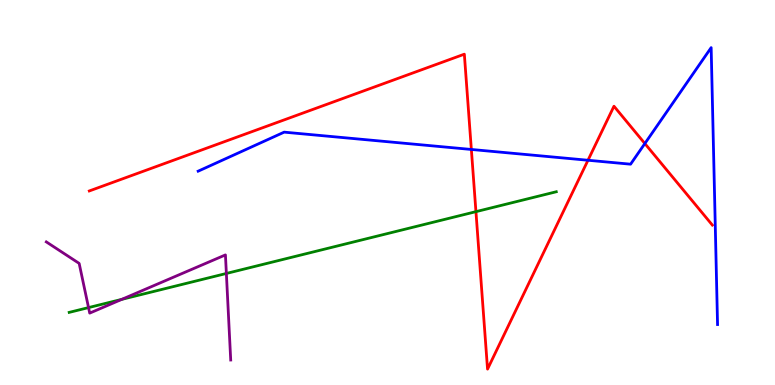[{'lines': ['blue', 'red'], 'intersections': [{'x': 6.08, 'y': 6.12}, {'x': 7.59, 'y': 5.84}, {'x': 8.32, 'y': 6.27}]}, {'lines': ['green', 'red'], 'intersections': [{'x': 6.14, 'y': 4.5}]}, {'lines': ['purple', 'red'], 'intersections': []}, {'lines': ['blue', 'green'], 'intersections': []}, {'lines': ['blue', 'purple'], 'intersections': []}, {'lines': ['green', 'purple'], 'intersections': [{'x': 1.14, 'y': 2.01}, {'x': 1.57, 'y': 2.22}, {'x': 2.92, 'y': 2.9}]}]